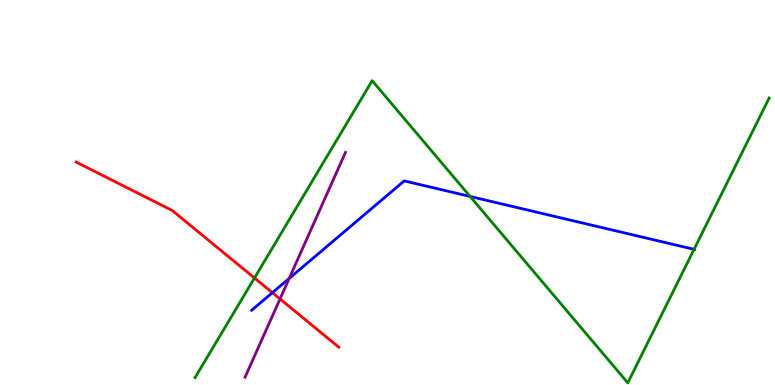[{'lines': ['blue', 'red'], 'intersections': [{'x': 3.51, 'y': 2.4}]}, {'lines': ['green', 'red'], 'intersections': [{'x': 3.28, 'y': 2.78}]}, {'lines': ['purple', 'red'], 'intersections': [{'x': 3.61, 'y': 2.24}]}, {'lines': ['blue', 'green'], 'intersections': [{'x': 6.07, 'y': 4.9}, {'x': 8.96, 'y': 3.52}]}, {'lines': ['blue', 'purple'], 'intersections': [{'x': 3.73, 'y': 2.77}]}, {'lines': ['green', 'purple'], 'intersections': []}]